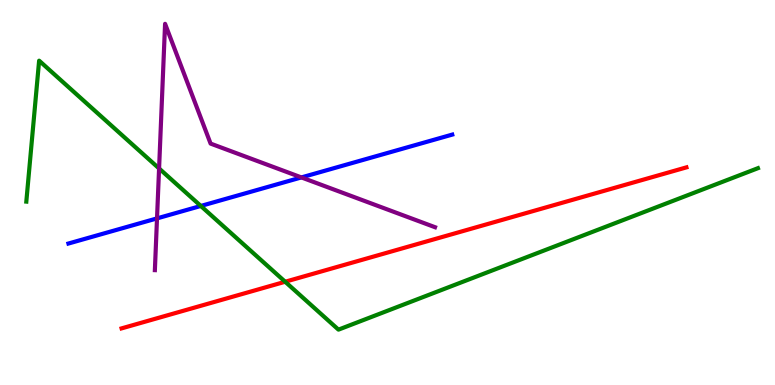[{'lines': ['blue', 'red'], 'intersections': []}, {'lines': ['green', 'red'], 'intersections': [{'x': 3.68, 'y': 2.68}]}, {'lines': ['purple', 'red'], 'intersections': []}, {'lines': ['blue', 'green'], 'intersections': [{'x': 2.59, 'y': 4.65}]}, {'lines': ['blue', 'purple'], 'intersections': [{'x': 2.03, 'y': 4.33}, {'x': 3.89, 'y': 5.39}]}, {'lines': ['green', 'purple'], 'intersections': [{'x': 2.05, 'y': 5.62}]}]